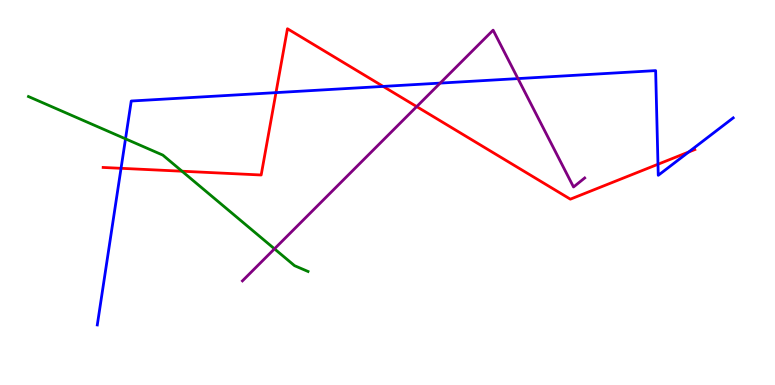[{'lines': ['blue', 'red'], 'intersections': [{'x': 1.56, 'y': 5.63}, {'x': 3.56, 'y': 7.59}, {'x': 4.94, 'y': 7.76}, {'x': 8.49, 'y': 5.73}, {'x': 8.89, 'y': 6.05}]}, {'lines': ['green', 'red'], 'intersections': [{'x': 2.35, 'y': 5.55}]}, {'lines': ['purple', 'red'], 'intersections': [{'x': 5.38, 'y': 7.23}]}, {'lines': ['blue', 'green'], 'intersections': [{'x': 1.62, 'y': 6.39}]}, {'lines': ['blue', 'purple'], 'intersections': [{'x': 5.68, 'y': 7.84}, {'x': 6.68, 'y': 7.96}]}, {'lines': ['green', 'purple'], 'intersections': [{'x': 3.54, 'y': 3.54}]}]